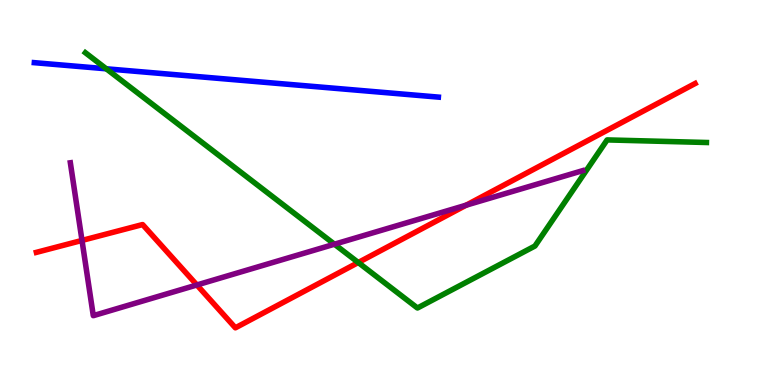[{'lines': ['blue', 'red'], 'intersections': []}, {'lines': ['green', 'red'], 'intersections': [{'x': 4.62, 'y': 3.18}]}, {'lines': ['purple', 'red'], 'intersections': [{'x': 1.06, 'y': 3.76}, {'x': 2.54, 'y': 2.6}, {'x': 6.02, 'y': 4.67}]}, {'lines': ['blue', 'green'], 'intersections': [{'x': 1.37, 'y': 8.21}]}, {'lines': ['blue', 'purple'], 'intersections': []}, {'lines': ['green', 'purple'], 'intersections': [{'x': 4.32, 'y': 3.66}]}]